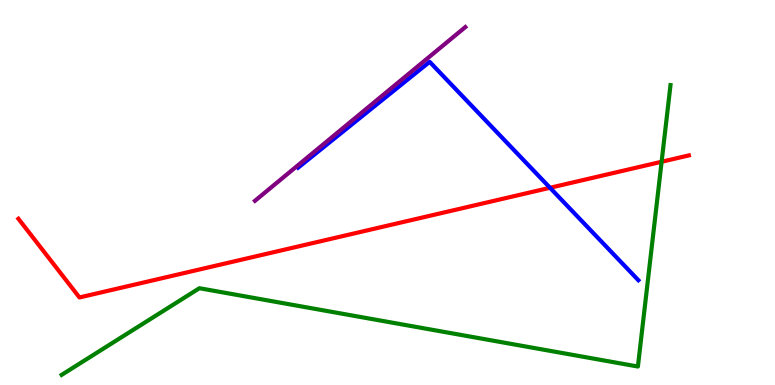[{'lines': ['blue', 'red'], 'intersections': [{'x': 7.1, 'y': 5.12}]}, {'lines': ['green', 'red'], 'intersections': [{'x': 8.54, 'y': 5.8}]}, {'lines': ['purple', 'red'], 'intersections': []}, {'lines': ['blue', 'green'], 'intersections': []}, {'lines': ['blue', 'purple'], 'intersections': []}, {'lines': ['green', 'purple'], 'intersections': []}]